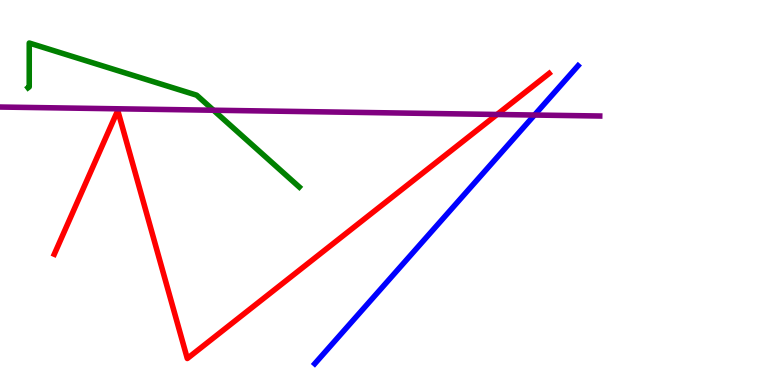[{'lines': ['blue', 'red'], 'intersections': []}, {'lines': ['green', 'red'], 'intersections': []}, {'lines': ['purple', 'red'], 'intersections': [{'x': 6.41, 'y': 7.03}]}, {'lines': ['blue', 'green'], 'intersections': []}, {'lines': ['blue', 'purple'], 'intersections': [{'x': 6.9, 'y': 7.01}]}, {'lines': ['green', 'purple'], 'intersections': [{'x': 2.75, 'y': 7.14}]}]